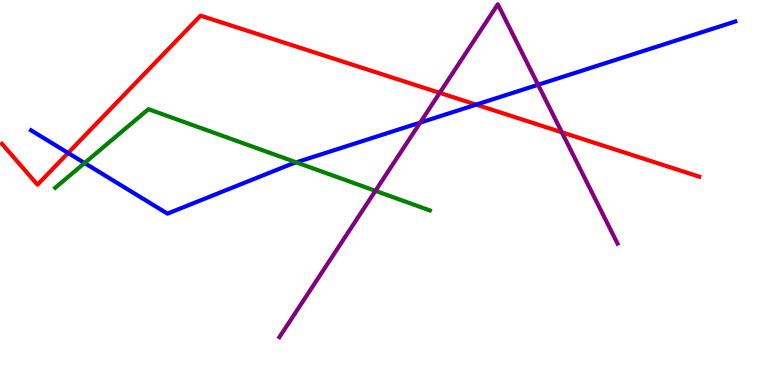[{'lines': ['blue', 'red'], 'intersections': [{'x': 0.879, 'y': 6.03}, {'x': 6.14, 'y': 7.28}]}, {'lines': ['green', 'red'], 'intersections': []}, {'lines': ['purple', 'red'], 'intersections': [{'x': 5.67, 'y': 7.59}, {'x': 7.25, 'y': 6.56}]}, {'lines': ['blue', 'green'], 'intersections': [{'x': 1.09, 'y': 5.77}, {'x': 3.82, 'y': 5.78}]}, {'lines': ['blue', 'purple'], 'intersections': [{'x': 5.42, 'y': 6.82}, {'x': 6.94, 'y': 7.8}]}, {'lines': ['green', 'purple'], 'intersections': [{'x': 4.84, 'y': 5.04}]}]